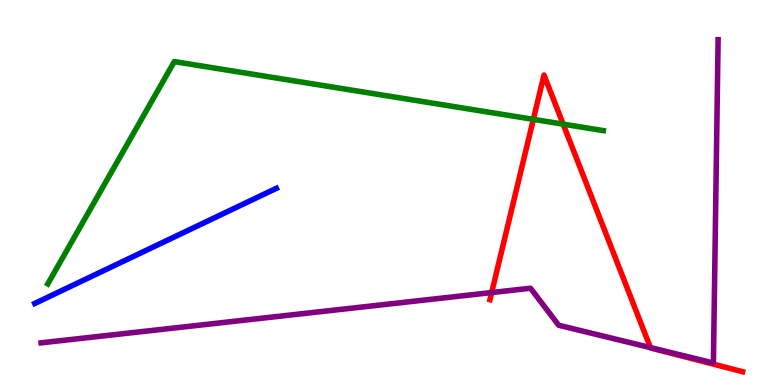[{'lines': ['blue', 'red'], 'intersections': []}, {'lines': ['green', 'red'], 'intersections': [{'x': 6.88, 'y': 6.9}, {'x': 7.27, 'y': 6.78}]}, {'lines': ['purple', 'red'], 'intersections': [{'x': 6.34, 'y': 2.4}, {'x': 8.39, 'y': 0.971}]}, {'lines': ['blue', 'green'], 'intersections': []}, {'lines': ['blue', 'purple'], 'intersections': []}, {'lines': ['green', 'purple'], 'intersections': []}]